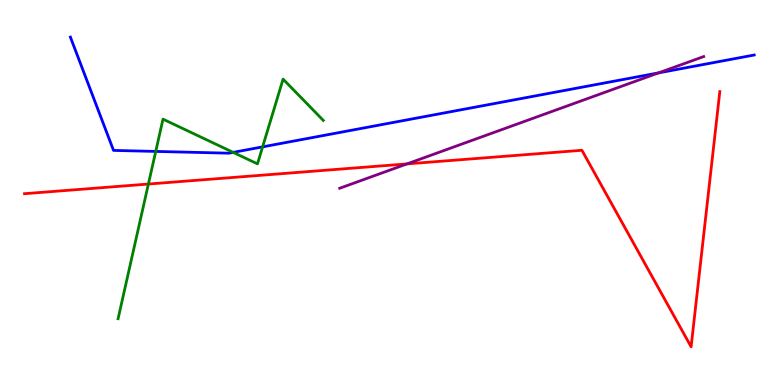[{'lines': ['blue', 'red'], 'intersections': []}, {'lines': ['green', 'red'], 'intersections': [{'x': 1.91, 'y': 5.22}]}, {'lines': ['purple', 'red'], 'intersections': [{'x': 5.25, 'y': 5.74}]}, {'lines': ['blue', 'green'], 'intersections': [{'x': 2.01, 'y': 6.07}, {'x': 3.01, 'y': 6.04}, {'x': 3.39, 'y': 6.19}]}, {'lines': ['blue', 'purple'], 'intersections': [{'x': 8.5, 'y': 8.11}]}, {'lines': ['green', 'purple'], 'intersections': []}]